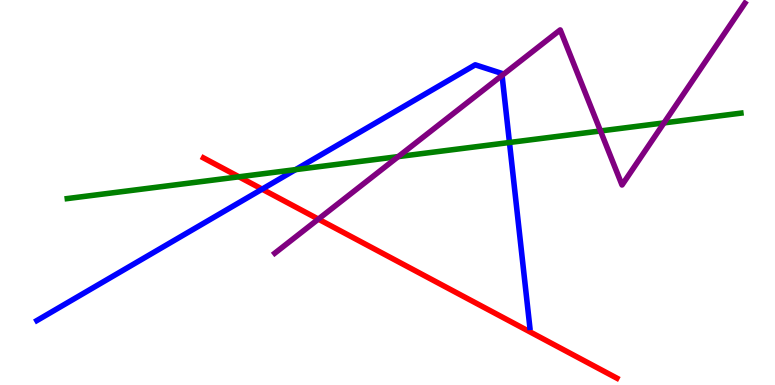[{'lines': ['blue', 'red'], 'intersections': [{'x': 3.38, 'y': 5.09}]}, {'lines': ['green', 'red'], 'intersections': [{'x': 3.08, 'y': 5.41}]}, {'lines': ['purple', 'red'], 'intersections': [{'x': 4.11, 'y': 4.31}]}, {'lines': ['blue', 'green'], 'intersections': [{'x': 3.81, 'y': 5.59}, {'x': 6.57, 'y': 6.3}]}, {'lines': ['blue', 'purple'], 'intersections': [{'x': 6.48, 'y': 8.04}]}, {'lines': ['green', 'purple'], 'intersections': [{'x': 5.14, 'y': 5.93}, {'x': 7.75, 'y': 6.6}, {'x': 8.57, 'y': 6.81}]}]